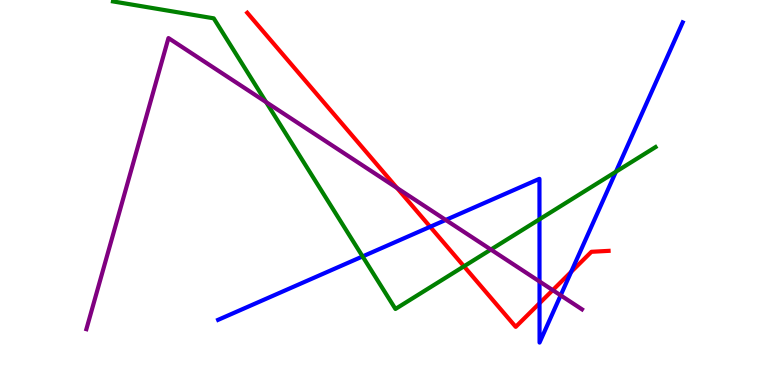[{'lines': ['blue', 'red'], 'intersections': [{'x': 5.55, 'y': 4.11}, {'x': 6.96, 'y': 2.12}, {'x': 7.37, 'y': 2.94}]}, {'lines': ['green', 'red'], 'intersections': [{'x': 5.99, 'y': 3.08}]}, {'lines': ['purple', 'red'], 'intersections': [{'x': 5.12, 'y': 5.12}, {'x': 7.13, 'y': 2.46}]}, {'lines': ['blue', 'green'], 'intersections': [{'x': 4.68, 'y': 3.34}, {'x': 6.96, 'y': 4.3}, {'x': 7.95, 'y': 5.54}]}, {'lines': ['blue', 'purple'], 'intersections': [{'x': 5.75, 'y': 4.29}, {'x': 6.96, 'y': 2.69}, {'x': 7.23, 'y': 2.33}]}, {'lines': ['green', 'purple'], 'intersections': [{'x': 3.43, 'y': 7.35}, {'x': 6.33, 'y': 3.52}]}]